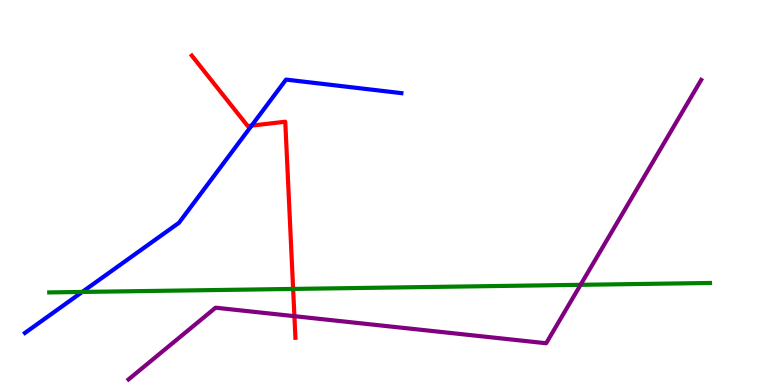[{'lines': ['blue', 'red'], 'intersections': [{'x': 3.25, 'y': 6.74}]}, {'lines': ['green', 'red'], 'intersections': [{'x': 3.78, 'y': 2.5}]}, {'lines': ['purple', 'red'], 'intersections': [{'x': 3.8, 'y': 1.79}]}, {'lines': ['blue', 'green'], 'intersections': [{'x': 1.06, 'y': 2.42}]}, {'lines': ['blue', 'purple'], 'intersections': []}, {'lines': ['green', 'purple'], 'intersections': [{'x': 7.49, 'y': 2.6}]}]